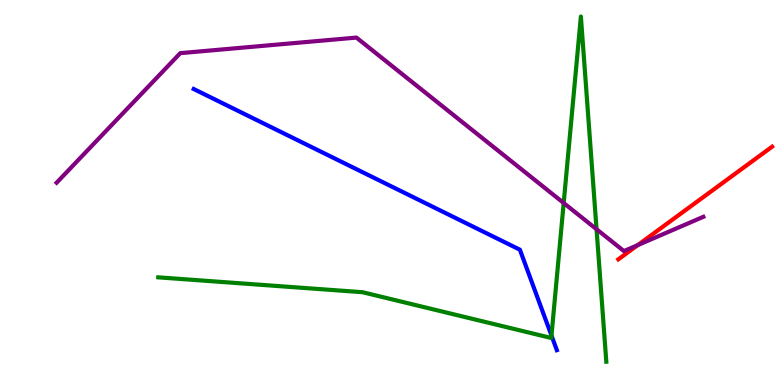[{'lines': ['blue', 'red'], 'intersections': []}, {'lines': ['green', 'red'], 'intersections': []}, {'lines': ['purple', 'red'], 'intersections': [{'x': 8.23, 'y': 3.63}]}, {'lines': ['blue', 'green'], 'intersections': [{'x': 7.12, 'y': 1.28}]}, {'lines': ['blue', 'purple'], 'intersections': []}, {'lines': ['green', 'purple'], 'intersections': [{'x': 7.27, 'y': 4.73}, {'x': 7.7, 'y': 4.05}]}]